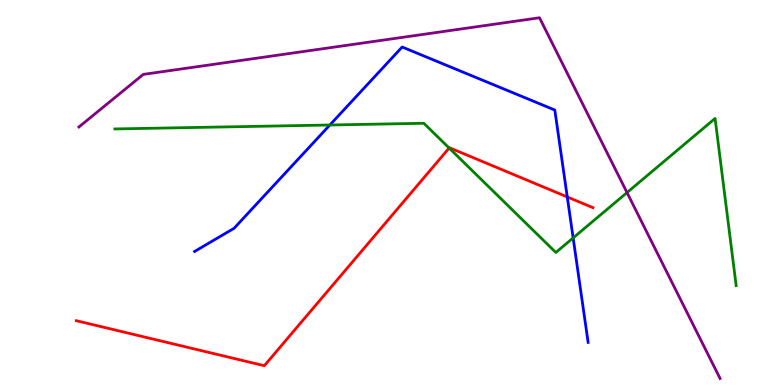[{'lines': ['blue', 'red'], 'intersections': [{'x': 7.32, 'y': 4.88}]}, {'lines': ['green', 'red'], 'intersections': [{'x': 5.8, 'y': 6.16}]}, {'lines': ['purple', 'red'], 'intersections': []}, {'lines': ['blue', 'green'], 'intersections': [{'x': 4.26, 'y': 6.75}, {'x': 7.4, 'y': 3.82}]}, {'lines': ['blue', 'purple'], 'intersections': []}, {'lines': ['green', 'purple'], 'intersections': [{'x': 8.09, 'y': 5.0}]}]